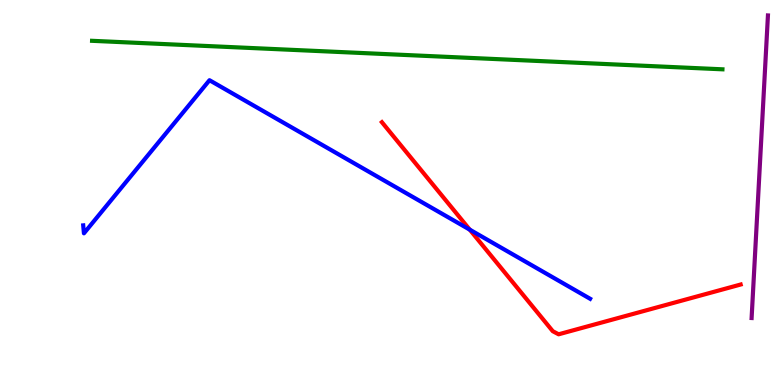[{'lines': ['blue', 'red'], 'intersections': [{'x': 6.06, 'y': 4.03}]}, {'lines': ['green', 'red'], 'intersections': []}, {'lines': ['purple', 'red'], 'intersections': []}, {'lines': ['blue', 'green'], 'intersections': []}, {'lines': ['blue', 'purple'], 'intersections': []}, {'lines': ['green', 'purple'], 'intersections': []}]